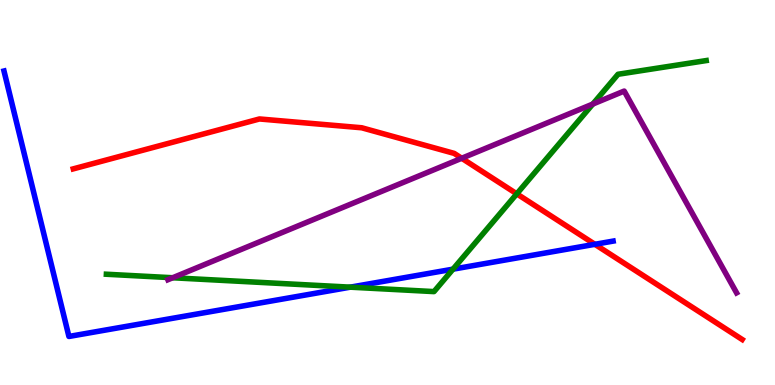[{'lines': ['blue', 'red'], 'intersections': [{'x': 7.68, 'y': 3.65}]}, {'lines': ['green', 'red'], 'intersections': [{'x': 6.67, 'y': 4.97}]}, {'lines': ['purple', 'red'], 'intersections': [{'x': 5.96, 'y': 5.89}]}, {'lines': ['blue', 'green'], 'intersections': [{'x': 4.52, 'y': 2.54}, {'x': 5.85, 'y': 3.01}]}, {'lines': ['blue', 'purple'], 'intersections': []}, {'lines': ['green', 'purple'], 'intersections': [{'x': 2.23, 'y': 2.79}, {'x': 7.65, 'y': 7.3}]}]